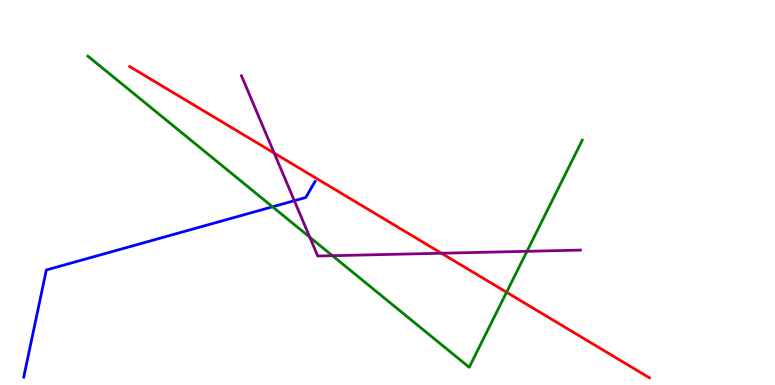[{'lines': ['blue', 'red'], 'intersections': []}, {'lines': ['green', 'red'], 'intersections': [{'x': 6.54, 'y': 2.41}]}, {'lines': ['purple', 'red'], 'intersections': [{'x': 3.54, 'y': 6.02}, {'x': 5.7, 'y': 3.42}]}, {'lines': ['blue', 'green'], 'intersections': [{'x': 3.52, 'y': 4.63}]}, {'lines': ['blue', 'purple'], 'intersections': [{'x': 3.8, 'y': 4.79}]}, {'lines': ['green', 'purple'], 'intersections': [{'x': 4.0, 'y': 3.84}, {'x': 4.29, 'y': 3.36}, {'x': 6.8, 'y': 3.47}]}]